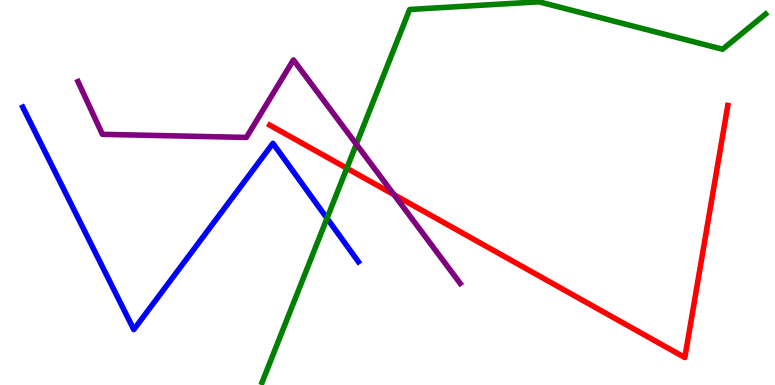[{'lines': ['blue', 'red'], 'intersections': []}, {'lines': ['green', 'red'], 'intersections': [{'x': 4.47, 'y': 5.63}]}, {'lines': ['purple', 'red'], 'intersections': [{'x': 5.08, 'y': 4.94}]}, {'lines': ['blue', 'green'], 'intersections': [{'x': 4.22, 'y': 4.33}]}, {'lines': ['blue', 'purple'], 'intersections': []}, {'lines': ['green', 'purple'], 'intersections': [{'x': 4.6, 'y': 6.25}]}]